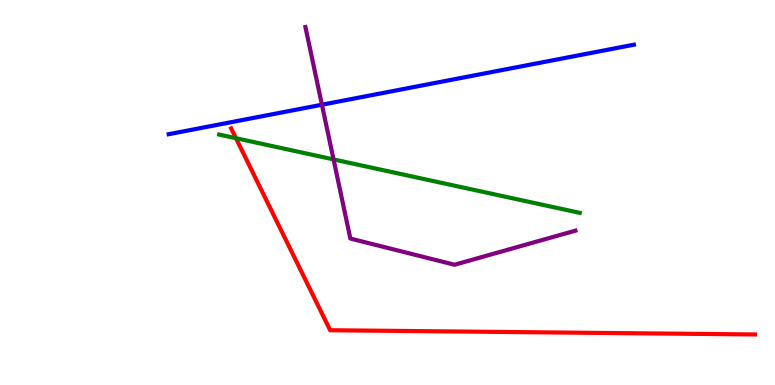[{'lines': ['blue', 'red'], 'intersections': []}, {'lines': ['green', 'red'], 'intersections': [{'x': 3.04, 'y': 6.41}]}, {'lines': ['purple', 'red'], 'intersections': []}, {'lines': ['blue', 'green'], 'intersections': []}, {'lines': ['blue', 'purple'], 'intersections': [{'x': 4.15, 'y': 7.28}]}, {'lines': ['green', 'purple'], 'intersections': [{'x': 4.3, 'y': 5.86}]}]